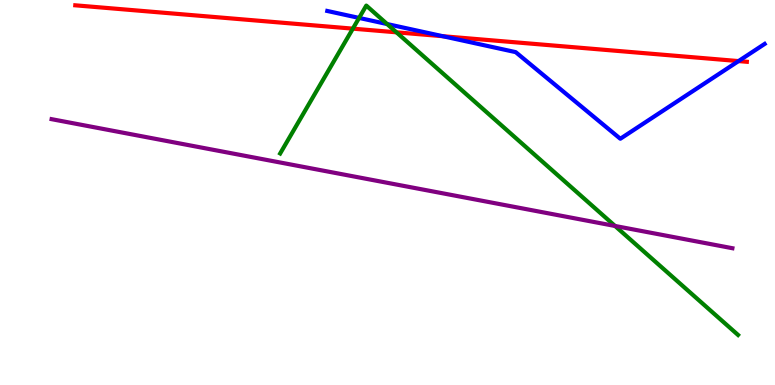[{'lines': ['blue', 'red'], 'intersections': [{'x': 5.71, 'y': 9.06}, {'x': 9.53, 'y': 8.41}]}, {'lines': ['green', 'red'], 'intersections': [{'x': 4.55, 'y': 9.26}, {'x': 5.12, 'y': 9.16}]}, {'lines': ['purple', 'red'], 'intersections': []}, {'lines': ['blue', 'green'], 'intersections': [{'x': 4.63, 'y': 9.53}, {'x': 5.0, 'y': 9.38}]}, {'lines': ['blue', 'purple'], 'intersections': []}, {'lines': ['green', 'purple'], 'intersections': [{'x': 7.94, 'y': 4.13}]}]